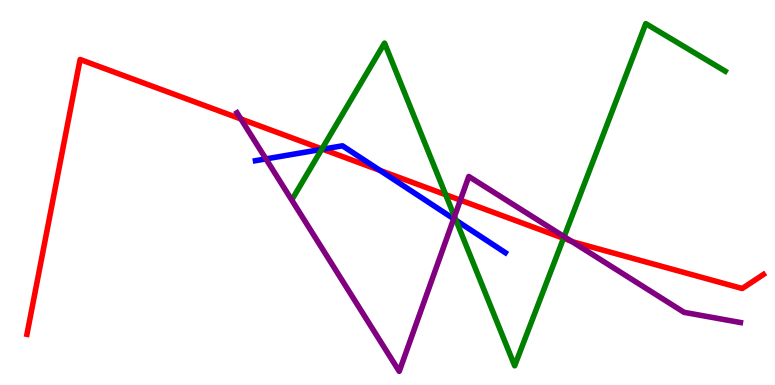[{'lines': ['blue', 'red'], 'intersections': [{'x': 4.16, 'y': 6.12}, {'x': 4.9, 'y': 5.57}]}, {'lines': ['green', 'red'], 'intersections': [{'x': 4.15, 'y': 6.13}, {'x': 5.75, 'y': 4.94}, {'x': 7.27, 'y': 3.81}]}, {'lines': ['purple', 'red'], 'intersections': [{'x': 3.11, 'y': 6.91}, {'x': 5.94, 'y': 4.8}, {'x': 7.37, 'y': 3.74}]}, {'lines': ['blue', 'green'], 'intersections': [{'x': 4.15, 'y': 6.12}, {'x': 5.88, 'y': 4.28}]}, {'lines': ['blue', 'purple'], 'intersections': [{'x': 3.43, 'y': 5.87}, {'x': 5.85, 'y': 4.32}]}, {'lines': ['green', 'purple'], 'intersections': [{'x': 5.86, 'y': 4.38}, {'x': 7.28, 'y': 3.85}]}]